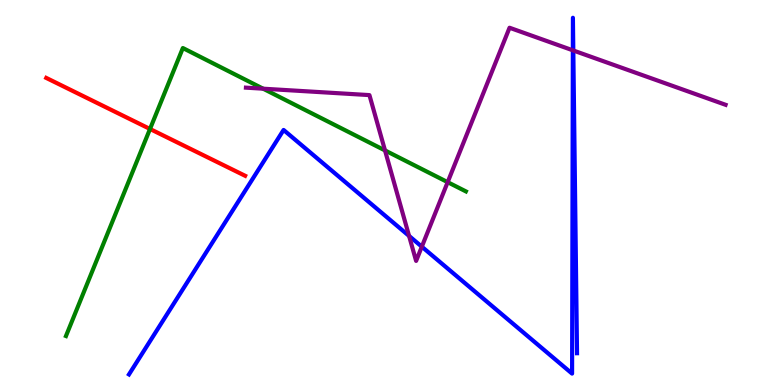[{'lines': ['blue', 'red'], 'intersections': []}, {'lines': ['green', 'red'], 'intersections': [{'x': 1.94, 'y': 6.65}]}, {'lines': ['purple', 'red'], 'intersections': []}, {'lines': ['blue', 'green'], 'intersections': []}, {'lines': ['blue', 'purple'], 'intersections': [{'x': 5.28, 'y': 3.87}, {'x': 5.44, 'y': 3.59}, {'x': 7.39, 'y': 8.69}, {'x': 7.4, 'y': 8.69}]}, {'lines': ['green', 'purple'], 'intersections': [{'x': 3.4, 'y': 7.7}, {'x': 4.97, 'y': 6.09}, {'x': 5.78, 'y': 5.27}]}]